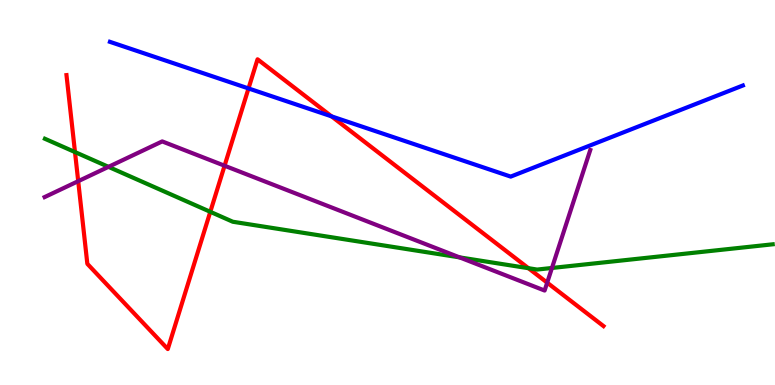[{'lines': ['blue', 'red'], 'intersections': [{'x': 3.21, 'y': 7.7}, {'x': 4.28, 'y': 6.98}]}, {'lines': ['green', 'red'], 'intersections': [{'x': 0.968, 'y': 6.05}, {'x': 2.71, 'y': 4.5}, {'x': 6.82, 'y': 3.03}]}, {'lines': ['purple', 'red'], 'intersections': [{'x': 1.01, 'y': 5.29}, {'x': 2.9, 'y': 5.7}, {'x': 7.06, 'y': 2.66}]}, {'lines': ['blue', 'green'], 'intersections': []}, {'lines': ['blue', 'purple'], 'intersections': []}, {'lines': ['green', 'purple'], 'intersections': [{'x': 1.4, 'y': 5.67}, {'x': 5.93, 'y': 3.31}, {'x': 7.12, 'y': 3.04}]}]